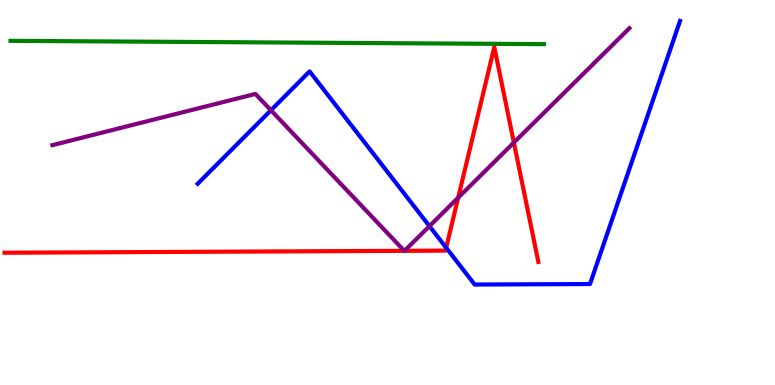[{'lines': ['blue', 'red'], 'intersections': [{'x': 5.76, 'y': 3.57}]}, {'lines': ['green', 'red'], 'intersections': []}, {'lines': ['purple', 'red'], 'intersections': [{'x': 5.22, 'y': 3.49}, {'x': 5.22, 'y': 3.49}, {'x': 5.91, 'y': 4.86}, {'x': 6.63, 'y': 6.3}]}, {'lines': ['blue', 'green'], 'intersections': []}, {'lines': ['blue', 'purple'], 'intersections': [{'x': 3.5, 'y': 7.14}, {'x': 5.54, 'y': 4.13}]}, {'lines': ['green', 'purple'], 'intersections': []}]